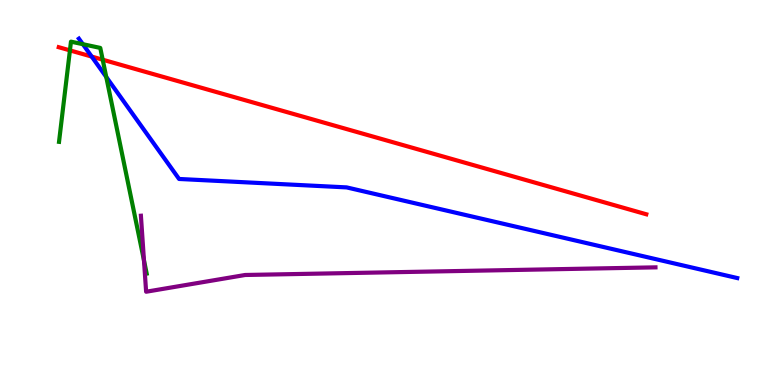[{'lines': ['blue', 'red'], 'intersections': [{'x': 1.18, 'y': 8.53}]}, {'lines': ['green', 'red'], 'intersections': [{'x': 0.902, 'y': 8.69}, {'x': 1.33, 'y': 8.45}]}, {'lines': ['purple', 'red'], 'intersections': []}, {'lines': ['blue', 'green'], 'intersections': [{'x': 1.07, 'y': 8.85}, {'x': 1.37, 'y': 8.0}]}, {'lines': ['blue', 'purple'], 'intersections': []}, {'lines': ['green', 'purple'], 'intersections': [{'x': 1.86, 'y': 3.24}]}]